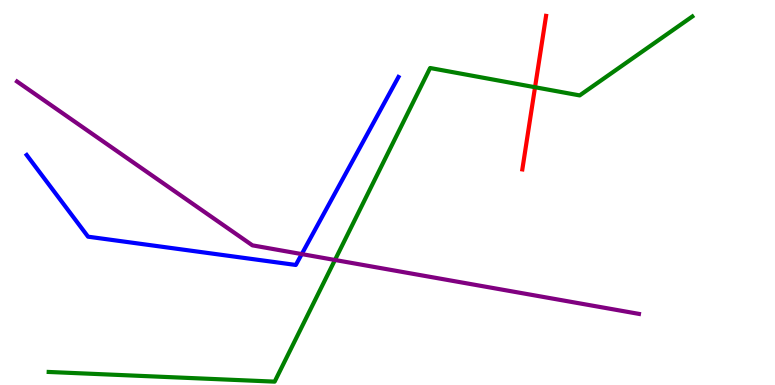[{'lines': ['blue', 'red'], 'intersections': []}, {'lines': ['green', 'red'], 'intersections': [{'x': 6.9, 'y': 7.73}]}, {'lines': ['purple', 'red'], 'intersections': []}, {'lines': ['blue', 'green'], 'intersections': []}, {'lines': ['blue', 'purple'], 'intersections': [{'x': 3.89, 'y': 3.4}]}, {'lines': ['green', 'purple'], 'intersections': [{'x': 4.32, 'y': 3.25}]}]